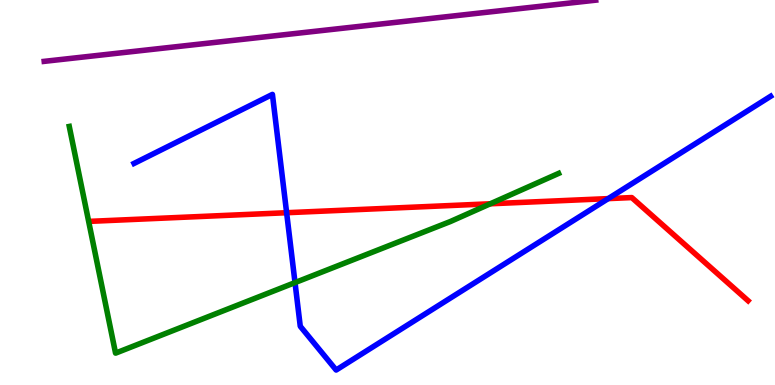[{'lines': ['blue', 'red'], 'intersections': [{'x': 3.7, 'y': 4.47}, {'x': 7.85, 'y': 4.84}]}, {'lines': ['green', 'red'], 'intersections': [{'x': 6.33, 'y': 4.71}]}, {'lines': ['purple', 'red'], 'intersections': []}, {'lines': ['blue', 'green'], 'intersections': [{'x': 3.81, 'y': 2.66}]}, {'lines': ['blue', 'purple'], 'intersections': []}, {'lines': ['green', 'purple'], 'intersections': []}]